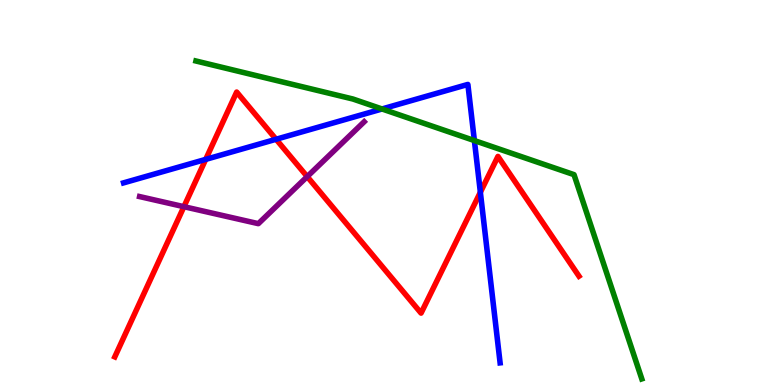[{'lines': ['blue', 'red'], 'intersections': [{'x': 2.65, 'y': 5.86}, {'x': 3.56, 'y': 6.38}, {'x': 6.2, 'y': 5.01}]}, {'lines': ['green', 'red'], 'intersections': []}, {'lines': ['purple', 'red'], 'intersections': [{'x': 2.37, 'y': 4.63}, {'x': 3.96, 'y': 5.41}]}, {'lines': ['blue', 'green'], 'intersections': [{'x': 4.93, 'y': 7.17}, {'x': 6.12, 'y': 6.35}]}, {'lines': ['blue', 'purple'], 'intersections': []}, {'lines': ['green', 'purple'], 'intersections': []}]